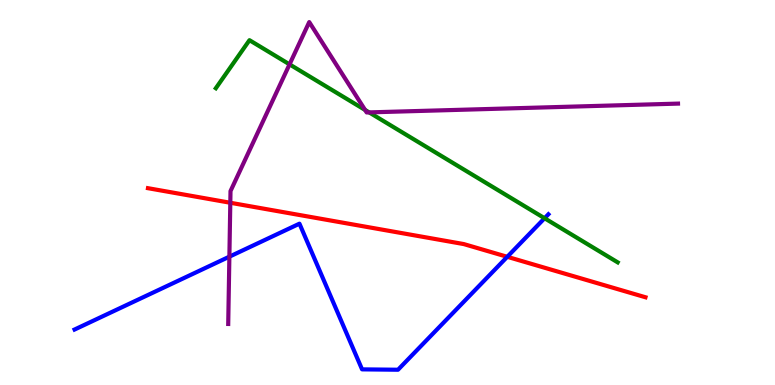[{'lines': ['blue', 'red'], 'intersections': [{'x': 6.55, 'y': 3.33}]}, {'lines': ['green', 'red'], 'intersections': []}, {'lines': ['purple', 'red'], 'intersections': [{'x': 2.97, 'y': 4.73}]}, {'lines': ['blue', 'green'], 'intersections': [{'x': 7.03, 'y': 4.33}]}, {'lines': ['blue', 'purple'], 'intersections': [{'x': 2.96, 'y': 3.33}]}, {'lines': ['green', 'purple'], 'intersections': [{'x': 3.74, 'y': 8.33}, {'x': 4.71, 'y': 7.14}, {'x': 4.76, 'y': 7.08}]}]